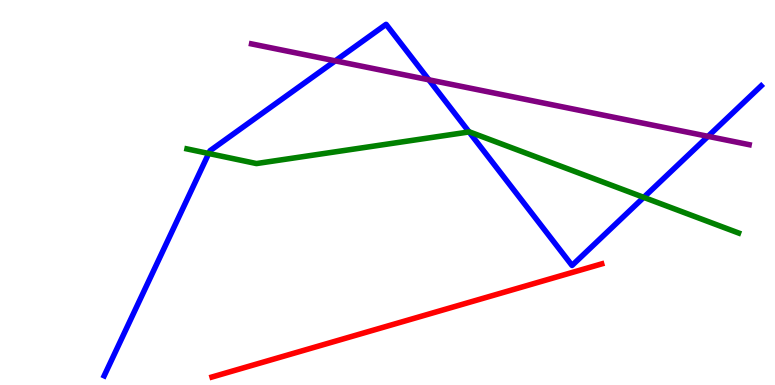[{'lines': ['blue', 'red'], 'intersections': []}, {'lines': ['green', 'red'], 'intersections': []}, {'lines': ['purple', 'red'], 'intersections': []}, {'lines': ['blue', 'green'], 'intersections': [{'x': 2.69, 'y': 6.01}, {'x': 6.05, 'y': 6.57}, {'x': 8.31, 'y': 4.87}]}, {'lines': ['blue', 'purple'], 'intersections': [{'x': 4.33, 'y': 8.42}, {'x': 5.53, 'y': 7.93}, {'x': 9.14, 'y': 6.46}]}, {'lines': ['green', 'purple'], 'intersections': []}]